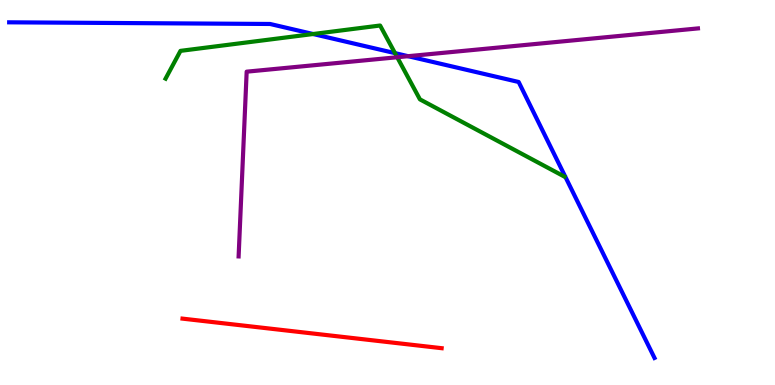[{'lines': ['blue', 'red'], 'intersections': []}, {'lines': ['green', 'red'], 'intersections': []}, {'lines': ['purple', 'red'], 'intersections': []}, {'lines': ['blue', 'green'], 'intersections': [{'x': 4.04, 'y': 9.12}, {'x': 5.1, 'y': 8.62}]}, {'lines': ['blue', 'purple'], 'intersections': [{'x': 5.27, 'y': 8.54}]}, {'lines': ['green', 'purple'], 'intersections': [{'x': 5.13, 'y': 8.51}]}]